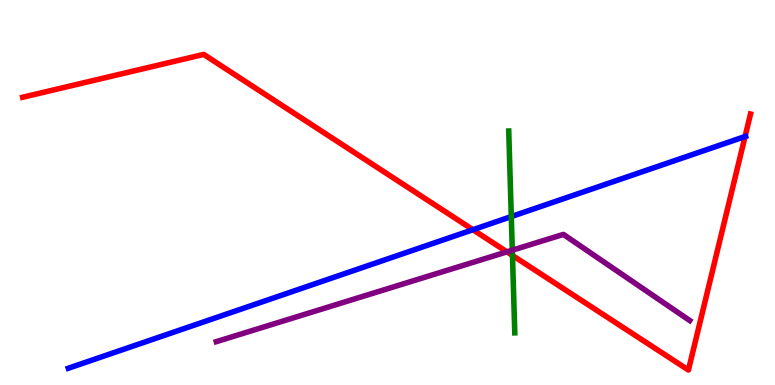[{'lines': ['blue', 'red'], 'intersections': [{'x': 6.1, 'y': 4.03}, {'x': 9.61, 'y': 6.45}]}, {'lines': ['green', 'red'], 'intersections': [{'x': 6.61, 'y': 3.36}]}, {'lines': ['purple', 'red'], 'intersections': [{'x': 6.54, 'y': 3.46}]}, {'lines': ['blue', 'green'], 'intersections': [{'x': 6.6, 'y': 4.37}]}, {'lines': ['blue', 'purple'], 'intersections': []}, {'lines': ['green', 'purple'], 'intersections': [{'x': 6.61, 'y': 3.5}]}]